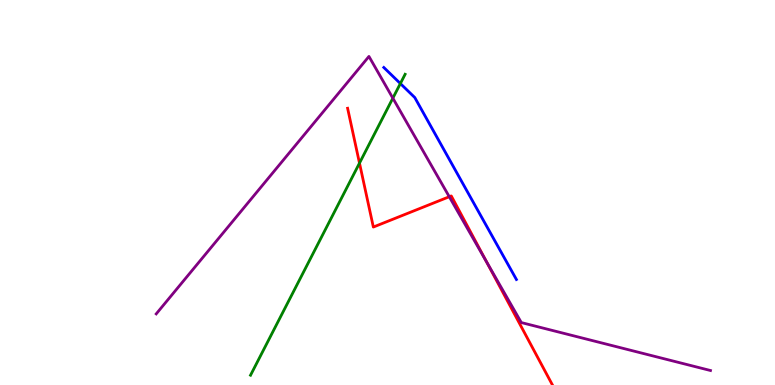[{'lines': ['blue', 'red'], 'intersections': []}, {'lines': ['green', 'red'], 'intersections': [{'x': 4.64, 'y': 5.76}]}, {'lines': ['purple', 'red'], 'intersections': [{'x': 5.8, 'y': 4.89}, {'x': 6.28, 'y': 3.2}]}, {'lines': ['blue', 'green'], 'intersections': [{'x': 5.17, 'y': 7.83}]}, {'lines': ['blue', 'purple'], 'intersections': []}, {'lines': ['green', 'purple'], 'intersections': [{'x': 5.07, 'y': 7.45}]}]